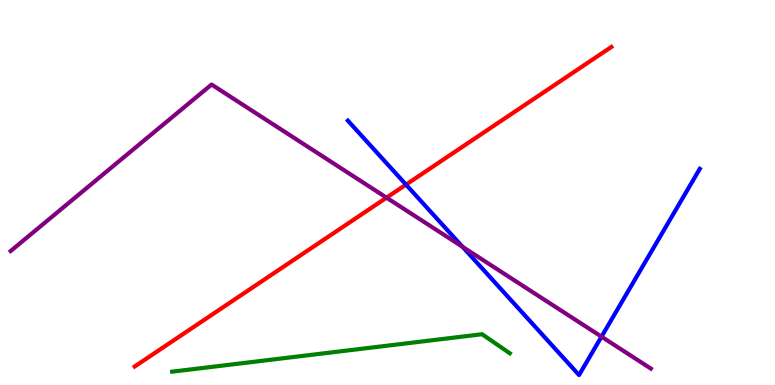[{'lines': ['blue', 'red'], 'intersections': [{'x': 5.24, 'y': 5.2}]}, {'lines': ['green', 'red'], 'intersections': []}, {'lines': ['purple', 'red'], 'intersections': [{'x': 4.99, 'y': 4.87}]}, {'lines': ['blue', 'green'], 'intersections': []}, {'lines': ['blue', 'purple'], 'intersections': [{'x': 5.97, 'y': 3.59}, {'x': 7.76, 'y': 1.26}]}, {'lines': ['green', 'purple'], 'intersections': []}]